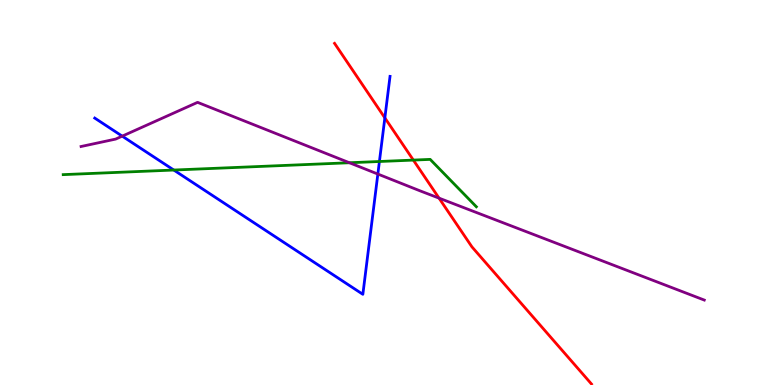[{'lines': ['blue', 'red'], 'intersections': [{'x': 4.97, 'y': 6.94}]}, {'lines': ['green', 'red'], 'intersections': [{'x': 5.33, 'y': 5.84}]}, {'lines': ['purple', 'red'], 'intersections': [{'x': 5.66, 'y': 4.85}]}, {'lines': ['blue', 'green'], 'intersections': [{'x': 2.24, 'y': 5.58}, {'x': 4.9, 'y': 5.81}]}, {'lines': ['blue', 'purple'], 'intersections': [{'x': 1.58, 'y': 6.46}, {'x': 4.88, 'y': 5.48}]}, {'lines': ['green', 'purple'], 'intersections': [{'x': 4.51, 'y': 5.77}]}]